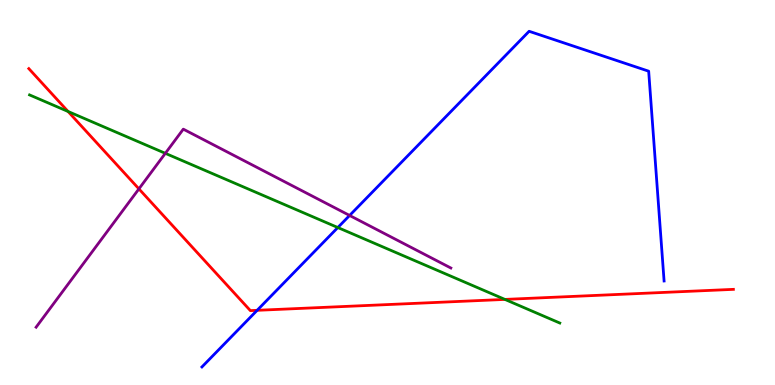[{'lines': ['blue', 'red'], 'intersections': [{'x': 3.32, 'y': 1.94}]}, {'lines': ['green', 'red'], 'intersections': [{'x': 0.878, 'y': 7.1}, {'x': 6.51, 'y': 2.22}]}, {'lines': ['purple', 'red'], 'intersections': [{'x': 1.79, 'y': 5.09}]}, {'lines': ['blue', 'green'], 'intersections': [{'x': 4.36, 'y': 4.09}]}, {'lines': ['blue', 'purple'], 'intersections': [{'x': 4.51, 'y': 4.4}]}, {'lines': ['green', 'purple'], 'intersections': [{'x': 2.13, 'y': 6.02}]}]